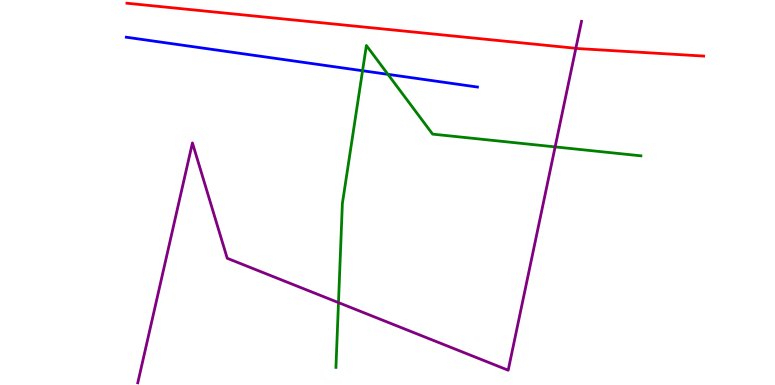[{'lines': ['blue', 'red'], 'intersections': []}, {'lines': ['green', 'red'], 'intersections': []}, {'lines': ['purple', 'red'], 'intersections': [{'x': 7.43, 'y': 8.75}]}, {'lines': ['blue', 'green'], 'intersections': [{'x': 4.68, 'y': 8.16}, {'x': 5.01, 'y': 8.07}]}, {'lines': ['blue', 'purple'], 'intersections': []}, {'lines': ['green', 'purple'], 'intersections': [{'x': 4.37, 'y': 2.14}, {'x': 7.16, 'y': 6.18}]}]